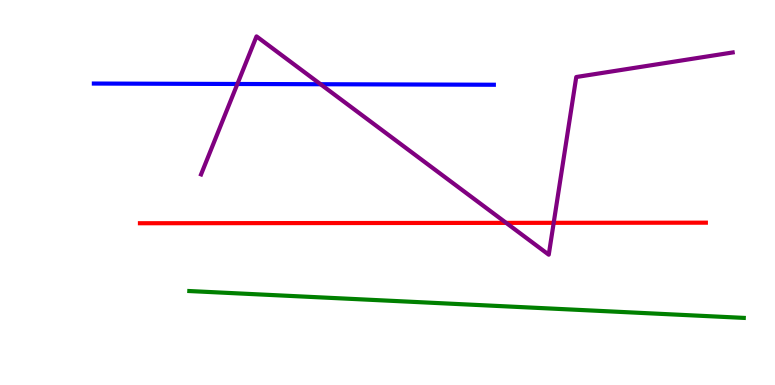[{'lines': ['blue', 'red'], 'intersections': []}, {'lines': ['green', 'red'], 'intersections': []}, {'lines': ['purple', 'red'], 'intersections': [{'x': 6.53, 'y': 4.21}, {'x': 7.14, 'y': 4.21}]}, {'lines': ['blue', 'green'], 'intersections': []}, {'lines': ['blue', 'purple'], 'intersections': [{'x': 3.06, 'y': 7.82}, {'x': 4.14, 'y': 7.81}]}, {'lines': ['green', 'purple'], 'intersections': []}]